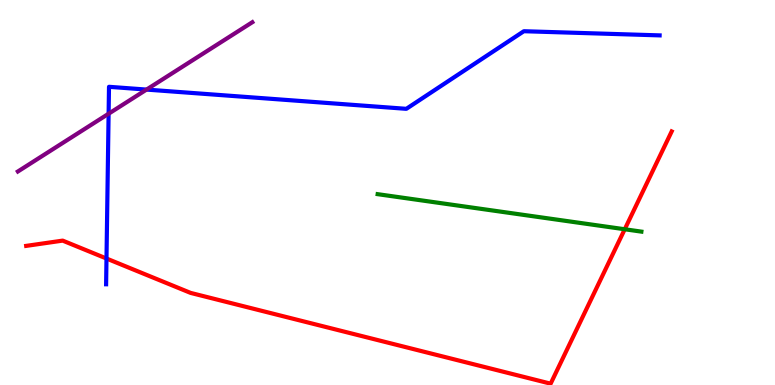[{'lines': ['blue', 'red'], 'intersections': [{'x': 1.37, 'y': 3.29}]}, {'lines': ['green', 'red'], 'intersections': [{'x': 8.06, 'y': 4.05}]}, {'lines': ['purple', 'red'], 'intersections': []}, {'lines': ['blue', 'green'], 'intersections': []}, {'lines': ['blue', 'purple'], 'intersections': [{'x': 1.4, 'y': 7.05}, {'x': 1.89, 'y': 7.67}]}, {'lines': ['green', 'purple'], 'intersections': []}]